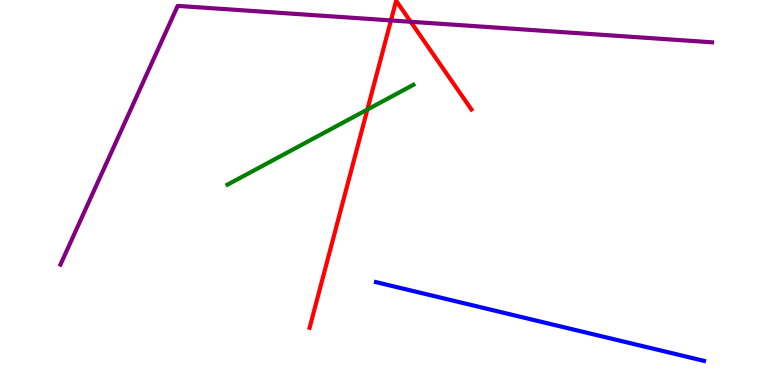[{'lines': ['blue', 'red'], 'intersections': []}, {'lines': ['green', 'red'], 'intersections': [{'x': 4.74, 'y': 7.15}]}, {'lines': ['purple', 'red'], 'intersections': [{'x': 5.04, 'y': 9.47}, {'x': 5.3, 'y': 9.43}]}, {'lines': ['blue', 'green'], 'intersections': []}, {'lines': ['blue', 'purple'], 'intersections': []}, {'lines': ['green', 'purple'], 'intersections': []}]